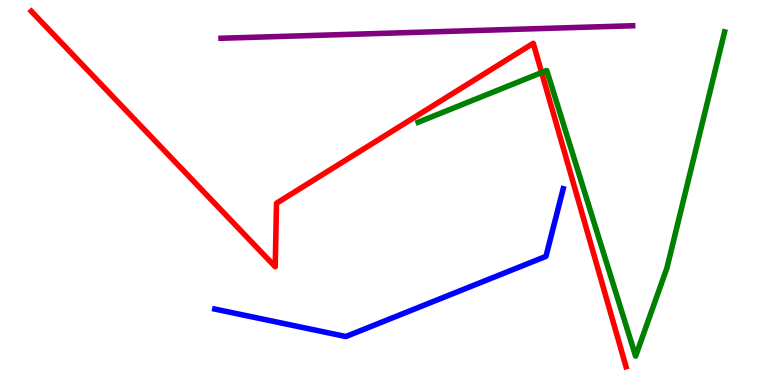[{'lines': ['blue', 'red'], 'intersections': []}, {'lines': ['green', 'red'], 'intersections': [{'x': 6.99, 'y': 8.12}]}, {'lines': ['purple', 'red'], 'intersections': []}, {'lines': ['blue', 'green'], 'intersections': []}, {'lines': ['blue', 'purple'], 'intersections': []}, {'lines': ['green', 'purple'], 'intersections': []}]